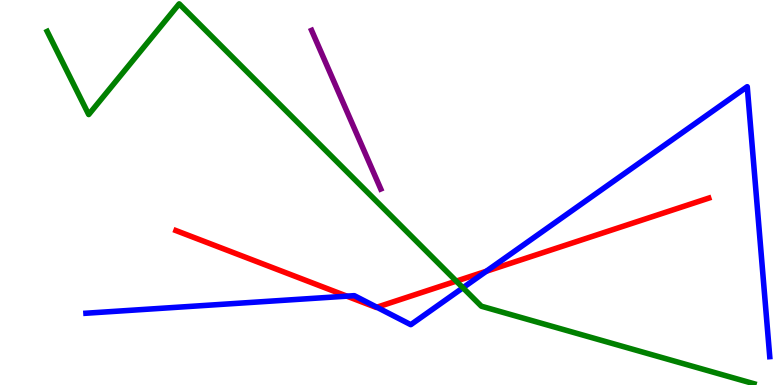[{'lines': ['blue', 'red'], 'intersections': [{'x': 4.48, 'y': 2.31}, {'x': 4.86, 'y': 2.02}, {'x': 6.27, 'y': 2.95}]}, {'lines': ['green', 'red'], 'intersections': [{'x': 5.89, 'y': 2.7}]}, {'lines': ['purple', 'red'], 'intersections': []}, {'lines': ['blue', 'green'], 'intersections': [{'x': 5.97, 'y': 2.53}]}, {'lines': ['blue', 'purple'], 'intersections': []}, {'lines': ['green', 'purple'], 'intersections': []}]